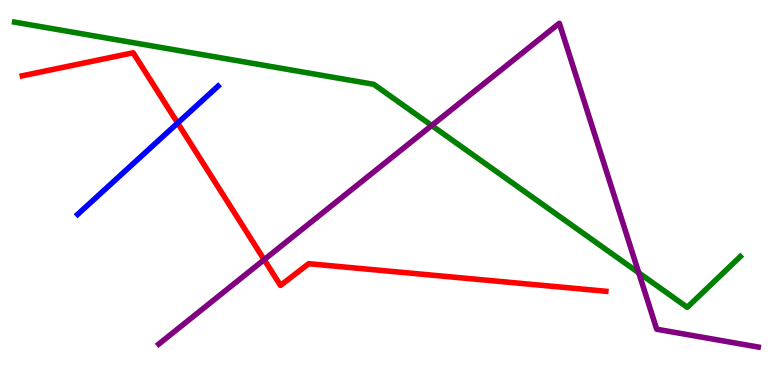[{'lines': ['blue', 'red'], 'intersections': [{'x': 2.29, 'y': 6.8}]}, {'lines': ['green', 'red'], 'intersections': []}, {'lines': ['purple', 'red'], 'intersections': [{'x': 3.41, 'y': 3.26}]}, {'lines': ['blue', 'green'], 'intersections': []}, {'lines': ['blue', 'purple'], 'intersections': []}, {'lines': ['green', 'purple'], 'intersections': [{'x': 5.57, 'y': 6.74}, {'x': 8.24, 'y': 2.91}]}]